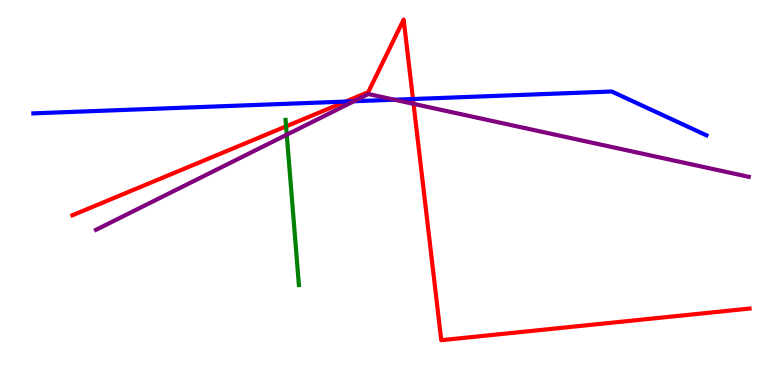[{'lines': ['blue', 'red'], 'intersections': [{'x': 4.46, 'y': 7.36}, {'x': 5.33, 'y': 7.43}]}, {'lines': ['green', 'red'], 'intersections': [{'x': 3.69, 'y': 6.72}]}, {'lines': ['purple', 'red'], 'intersections': [{'x': 5.34, 'y': 7.3}]}, {'lines': ['blue', 'green'], 'intersections': []}, {'lines': ['blue', 'purple'], 'intersections': [{'x': 4.57, 'y': 7.37}, {'x': 5.09, 'y': 7.41}]}, {'lines': ['green', 'purple'], 'intersections': [{'x': 3.7, 'y': 6.5}]}]